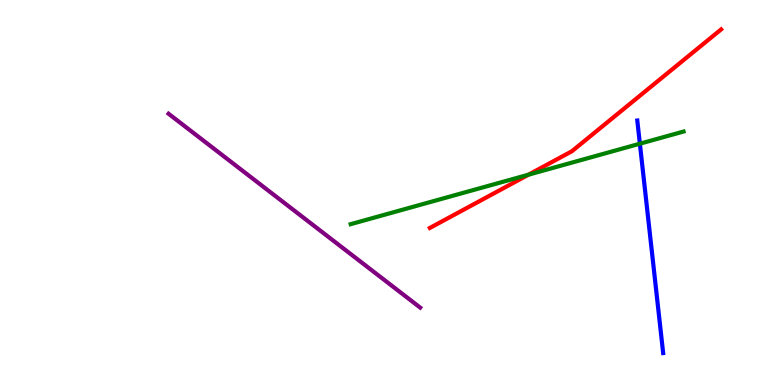[{'lines': ['blue', 'red'], 'intersections': []}, {'lines': ['green', 'red'], 'intersections': [{'x': 6.82, 'y': 5.46}]}, {'lines': ['purple', 'red'], 'intersections': []}, {'lines': ['blue', 'green'], 'intersections': [{'x': 8.26, 'y': 6.27}]}, {'lines': ['blue', 'purple'], 'intersections': []}, {'lines': ['green', 'purple'], 'intersections': []}]